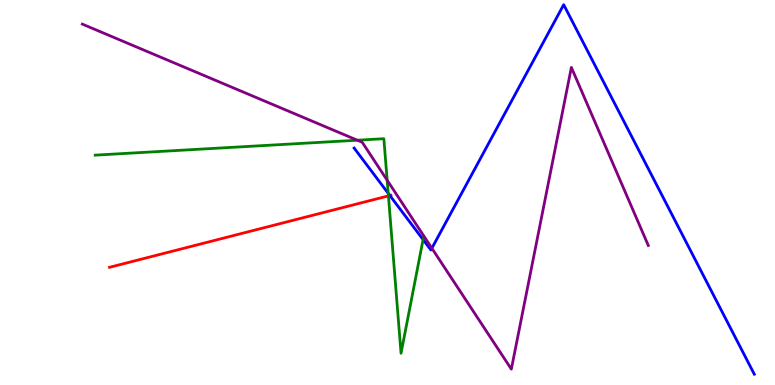[{'lines': ['blue', 'red'], 'intersections': [{'x': 5.03, 'y': 4.92}]}, {'lines': ['green', 'red'], 'intersections': [{'x': 5.01, 'y': 4.91}]}, {'lines': ['purple', 'red'], 'intersections': []}, {'lines': ['blue', 'green'], 'intersections': [{'x': 5.01, 'y': 4.98}, {'x': 5.46, 'y': 3.78}]}, {'lines': ['blue', 'purple'], 'intersections': [{'x': 5.57, 'y': 3.55}]}, {'lines': ['green', 'purple'], 'intersections': [{'x': 4.61, 'y': 6.36}, {'x': 5.0, 'y': 5.32}]}]